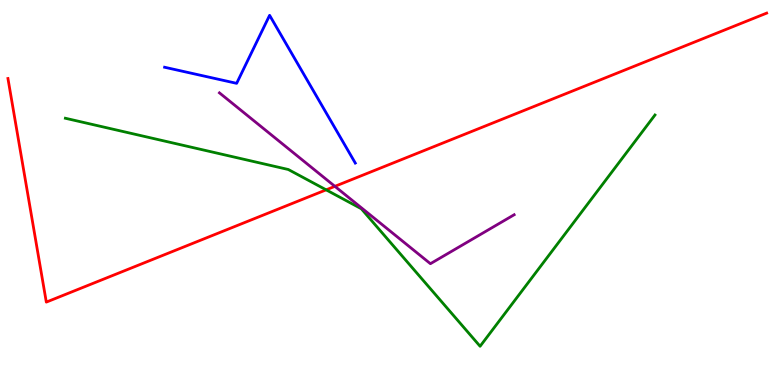[{'lines': ['blue', 'red'], 'intersections': []}, {'lines': ['green', 'red'], 'intersections': [{'x': 4.21, 'y': 5.07}]}, {'lines': ['purple', 'red'], 'intersections': [{'x': 4.32, 'y': 5.16}]}, {'lines': ['blue', 'green'], 'intersections': []}, {'lines': ['blue', 'purple'], 'intersections': []}, {'lines': ['green', 'purple'], 'intersections': []}]